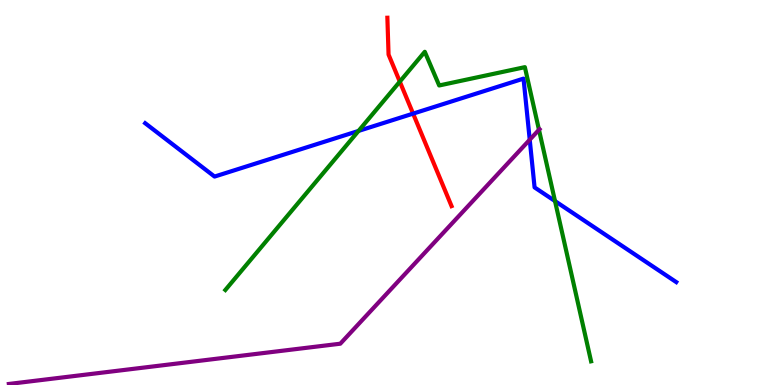[{'lines': ['blue', 'red'], 'intersections': [{'x': 5.33, 'y': 7.05}]}, {'lines': ['green', 'red'], 'intersections': [{'x': 5.16, 'y': 7.88}]}, {'lines': ['purple', 'red'], 'intersections': []}, {'lines': ['blue', 'green'], 'intersections': [{'x': 4.63, 'y': 6.6}, {'x': 7.16, 'y': 4.78}]}, {'lines': ['blue', 'purple'], 'intersections': [{'x': 6.84, 'y': 6.37}]}, {'lines': ['green', 'purple'], 'intersections': [{'x': 6.95, 'y': 6.63}]}]